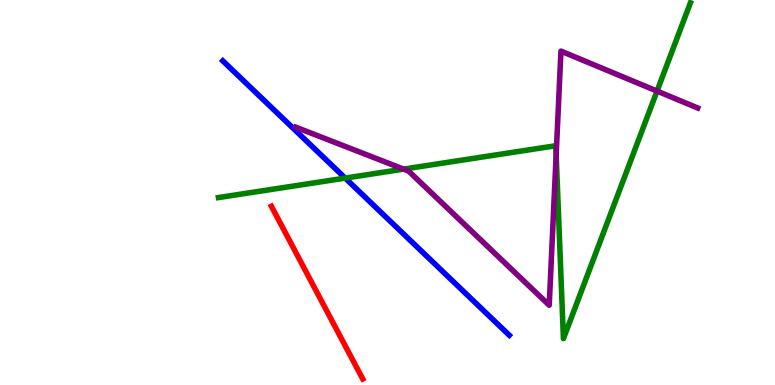[{'lines': ['blue', 'red'], 'intersections': []}, {'lines': ['green', 'red'], 'intersections': []}, {'lines': ['purple', 'red'], 'intersections': []}, {'lines': ['blue', 'green'], 'intersections': [{'x': 4.45, 'y': 5.37}]}, {'lines': ['blue', 'purple'], 'intersections': []}, {'lines': ['green', 'purple'], 'intersections': [{'x': 5.21, 'y': 5.61}, {'x': 7.18, 'y': 5.98}, {'x': 8.48, 'y': 7.63}]}]